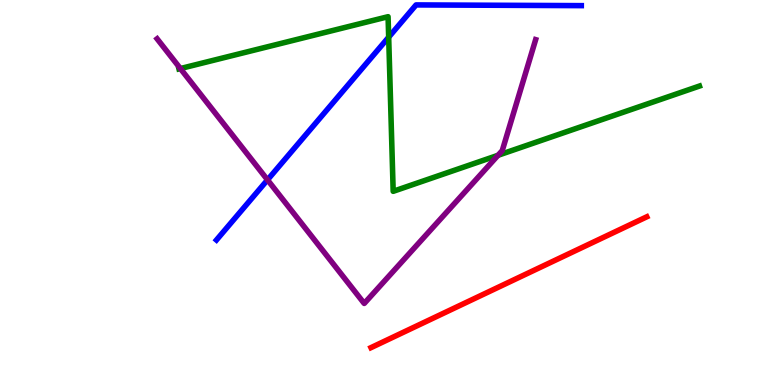[{'lines': ['blue', 'red'], 'intersections': []}, {'lines': ['green', 'red'], 'intersections': []}, {'lines': ['purple', 'red'], 'intersections': []}, {'lines': ['blue', 'green'], 'intersections': [{'x': 5.02, 'y': 9.03}]}, {'lines': ['blue', 'purple'], 'intersections': [{'x': 3.45, 'y': 5.33}]}, {'lines': ['green', 'purple'], 'intersections': [{'x': 2.33, 'y': 8.22}, {'x': 6.43, 'y': 5.97}]}]